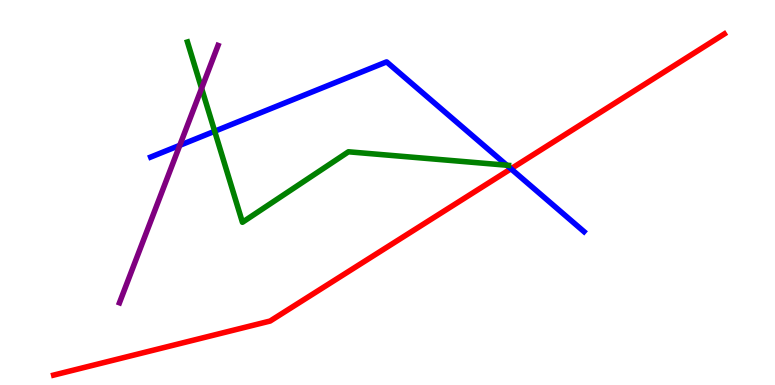[{'lines': ['blue', 'red'], 'intersections': [{'x': 6.59, 'y': 5.62}]}, {'lines': ['green', 'red'], 'intersections': []}, {'lines': ['purple', 'red'], 'intersections': []}, {'lines': ['blue', 'green'], 'intersections': [{'x': 2.77, 'y': 6.59}, {'x': 6.54, 'y': 5.71}]}, {'lines': ['blue', 'purple'], 'intersections': [{'x': 2.32, 'y': 6.23}]}, {'lines': ['green', 'purple'], 'intersections': [{'x': 2.6, 'y': 7.7}]}]